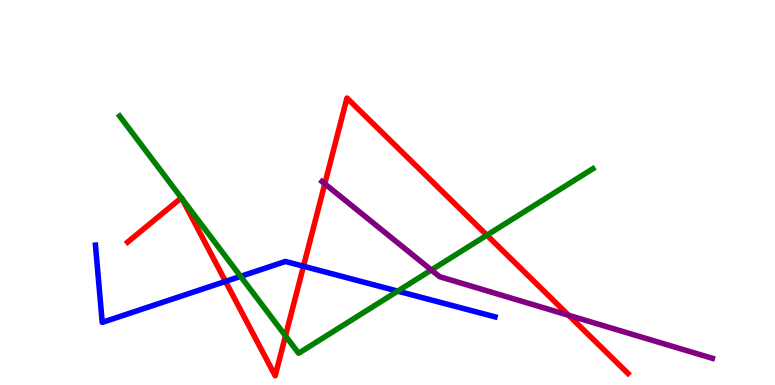[{'lines': ['blue', 'red'], 'intersections': [{'x': 2.91, 'y': 2.69}, {'x': 3.92, 'y': 3.08}]}, {'lines': ['green', 'red'], 'intersections': [{'x': 2.34, 'y': 4.86}, {'x': 2.35, 'y': 4.84}, {'x': 3.68, 'y': 1.28}, {'x': 6.28, 'y': 3.89}]}, {'lines': ['purple', 'red'], 'intersections': [{'x': 4.19, 'y': 5.23}, {'x': 7.34, 'y': 1.81}]}, {'lines': ['blue', 'green'], 'intersections': [{'x': 3.1, 'y': 2.82}, {'x': 5.13, 'y': 2.44}]}, {'lines': ['blue', 'purple'], 'intersections': []}, {'lines': ['green', 'purple'], 'intersections': [{'x': 5.57, 'y': 2.99}]}]